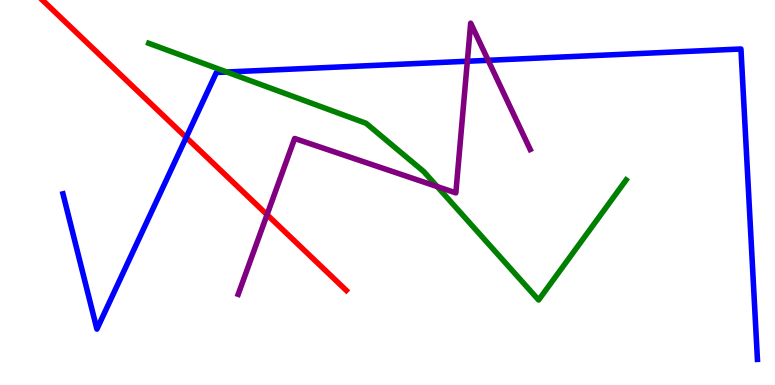[{'lines': ['blue', 'red'], 'intersections': [{'x': 2.4, 'y': 6.43}]}, {'lines': ['green', 'red'], 'intersections': []}, {'lines': ['purple', 'red'], 'intersections': [{'x': 3.45, 'y': 4.42}]}, {'lines': ['blue', 'green'], 'intersections': [{'x': 2.93, 'y': 8.13}]}, {'lines': ['blue', 'purple'], 'intersections': [{'x': 6.03, 'y': 8.41}, {'x': 6.3, 'y': 8.43}]}, {'lines': ['green', 'purple'], 'intersections': [{'x': 5.64, 'y': 5.15}]}]